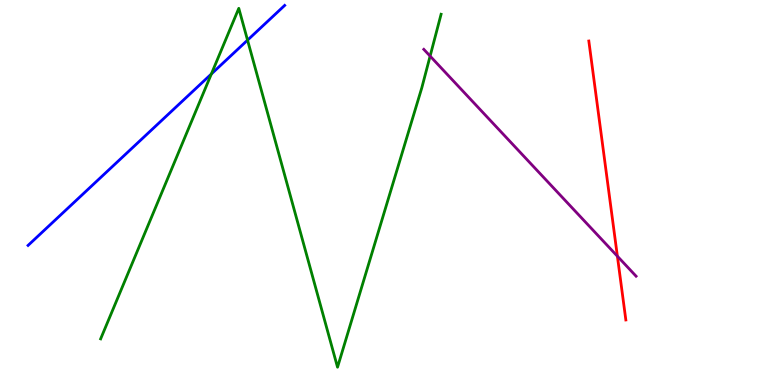[{'lines': ['blue', 'red'], 'intersections': []}, {'lines': ['green', 'red'], 'intersections': []}, {'lines': ['purple', 'red'], 'intersections': [{'x': 7.97, 'y': 3.35}]}, {'lines': ['blue', 'green'], 'intersections': [{'x': 2.73, 'y': 8.08}, {'x': 3.19, 'y': 8.96}]}, {'lines': ['blue', 'purple'], 'intersections': []}, {'lines': ['green', 'purple'], 'intersections': [{'x': 5.55, 'y': 8.54}]}]